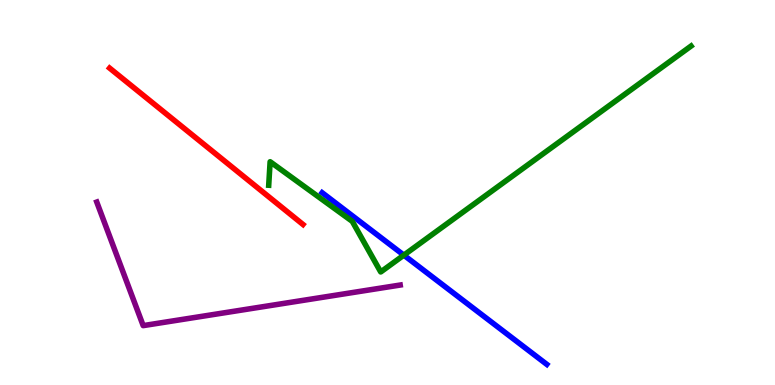[{'lines': ['blue', 'red'], 'intersections': []}, {'lines': ['green', 'red'], 'intersections': []}, {'lines': ['purple', 'red'], 'intersections': []}, {'lines': ['blue', 'green'], 'intersections': [{'x': 5.21, 'y': 3.37}]}, {'lines': ['blue', 'purple'], 'intersections': []}, {'lines': ['green', 'purple'], 'intersections': []}]